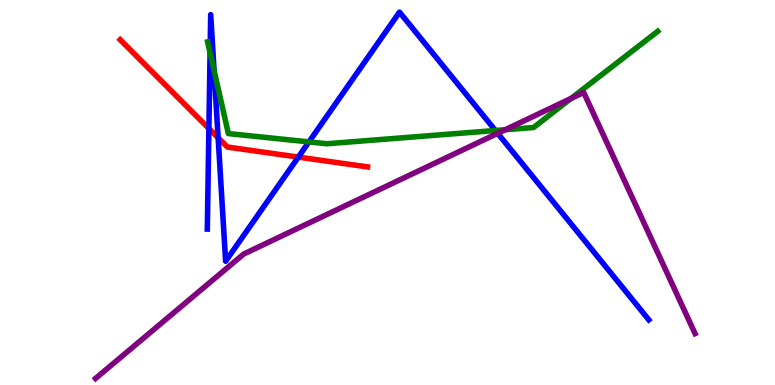[{'lines': ['blue', 'red'], 'intersections': [{'x': 2.7, 'y': 6.66}, {'x': 2.81, 'y': 6.42}, {'x': 3.85, 'y': 5.92}]}, {'lines': ['green', 'red'], 'intersections': []}, {'lines': ['purple', 'red'], 'intersections': []}, {'lines': ['blue', 'green'], 'intersections': [{'x': 2.71, 'y': 8.63}, {'x': 2.76, 'y': 8.17}, {'x': 3.99, 'y': 6.31}, {'x': 6.39, 'y': 6.61}]}, {'lines': ['blue', 'purple'], 'intersections': [{'x': 6.42, 'y': 6.54}]}, {'lines': ['green', 'purple'], 'intersections': [{'x': 6.52, 'y': 6.63}, {'x': 7.37, 'y': 7.44}]}]